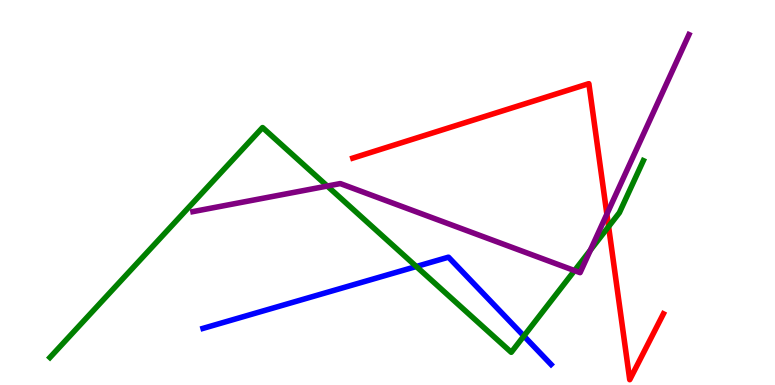[{'lines': ['blue', 'red'], 'intersections': []}, {'lines': ['green', 'red'], 'intersections': [{'x': 7.85, 'y': 4.11}]}, {'lines': ['purple', 'red'], 'intersections': [{'x': 7.83, 'y': 4.44}]}, {'lines': ['blue', 'green'], 'intersections': [{'x': 5.37, 'y': 3.08}, {'x': 6.76, 'y': 1.27}]}, {'lines': ['blue', 'purple'], 'intersections': []}, {'lines': ['green', 'purple'], 'intersections': [{'x': 4.22, 'y': 5.17}, {'x': 7.41, 'y': 2.97}, {'x': 7.62, 'y': 3.5}]}]